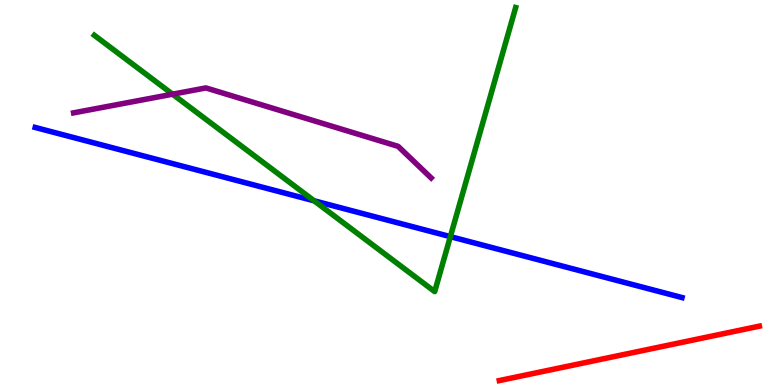[{'lines': ['blue', 'red'], 'intersections': []}, {'lines': ['green', 'red'], 'intersections': []}, {'lines': ['purple', 'red'], 'intersections': []}, {'lines': ['blue', 'green'], 'intersections': [{'x': 4.05, 'y': 4.78}, {'x': 5.81, 'y': 3.85}]}, {'lines': ['blue', 'purple'], 'intersections': []}, {'lines': ['green', 'purple'], 'intersections': [{'x': 2.23, 'y': 7.55}]}]